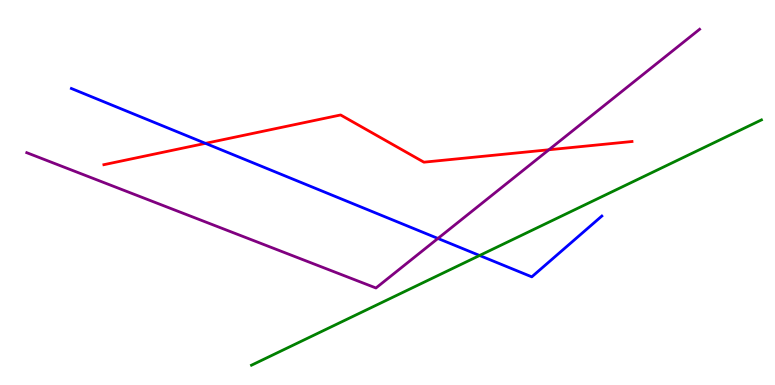[{'lines': ['blue', 'red'], 'intersections': [{'x': 2.65, 'y': 6.28}]}, {'lines': ['green', 'red'], 'intersections': []}, {'lines': ['purple', 'red'], 'intersections': [{'x': 7.08, 'y': 6.11}]}, {'lines': ['blue', 'green'], 'intersections': [{'x': 6.19, 'y': 3.36}]}, {'lines': ['blue', 'purple'], 'intersections': [{'x': 5.65, 'y': 3.81}]}, {'lines': ['green', 'purple'], 'intersections': []}]